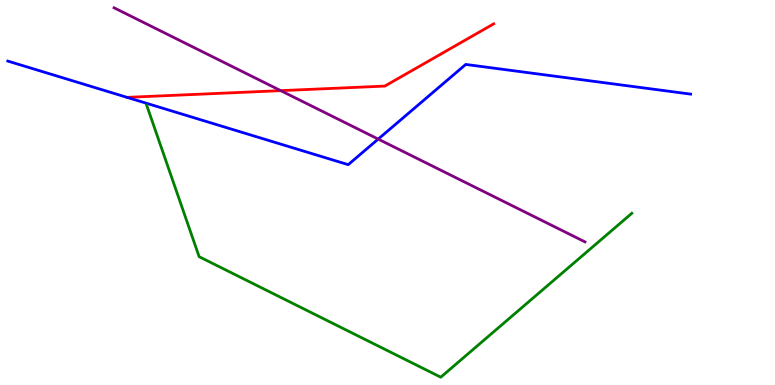[{'lines': ['blue', 'red'], 'intersections': []}, {'lines': ['green', 'red'], 'intersections': []}, {'lines': ['purple', 'red'], 'intersections': [{'x': 3.62, 'y': 7.65}]}, {'lines': ['blue', 'green'], 'intersections': []}, {'lines': ['blue', 'purple'], 'intersections': [{'x': 4.88, 'y': 6.39}]}, {'lines': ['green', 'purple'], 'intersections': []}]